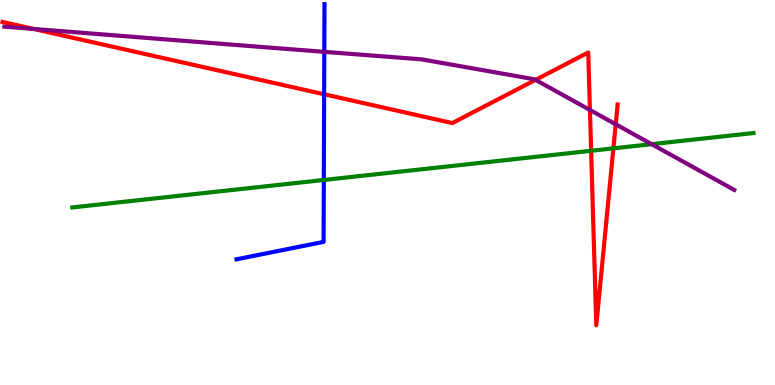[{'lines': ['blue', 'red'], 'intersections': [{'x': 4.18, 'y': 7.55}]}, {'lines': ['green', 'red'], 'intersections': [{'x': 7.63, 'y': 6.08}, {'x': 7.91, 'y': 6.15}]}, {'lines': ['purple', 'red'], 'intersections': [{'x': 0.435, 'y': 9.25}, {'x': 6.91, 'y': 7.93}, {'x': 7.61, 'y': 7.14}, {'x': 7.94, 'y': 6.77}]}, {'lines': ['blue', 'green'], 'intersections': [{'x': 4.18, 'y': 5.33}]}, {'lines': ['blue', 'purple'], 'intersections': [{'x': 4.18, 'y': 8.65}]}, {'lines': ['green', 'purple'], 'intersections': [{'x': 8.41, 'y': 6.26}]}]